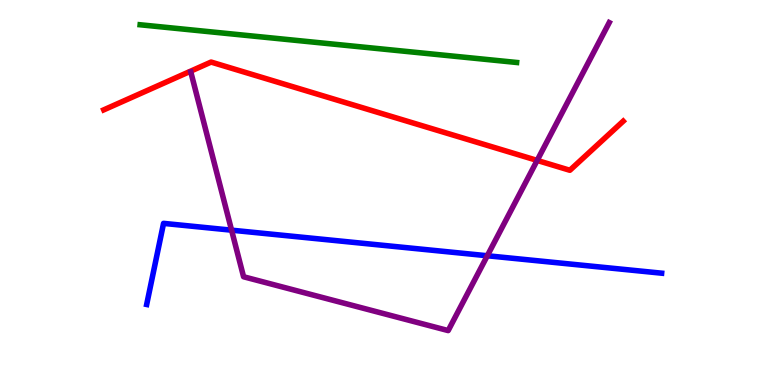[{'lines': ['blue', 'red'], 'intersections': []}, {'lines': ['green', 'red'], 'intersections': []}, {'lines': ['purple', 'red'], 'intersections': [{'x': 6.93, 'y': 5.83}]}, {'lines': ['blue', 'green'], 'intersections': []}, {'lines': ['blue', 'purple'], 'intersections': [{'x': 2.99, 'y': 4.02}, {'x': 6.29, 'y': 3.36}]}, {'lines': ['green', 'purple'], 'intersections': []}]